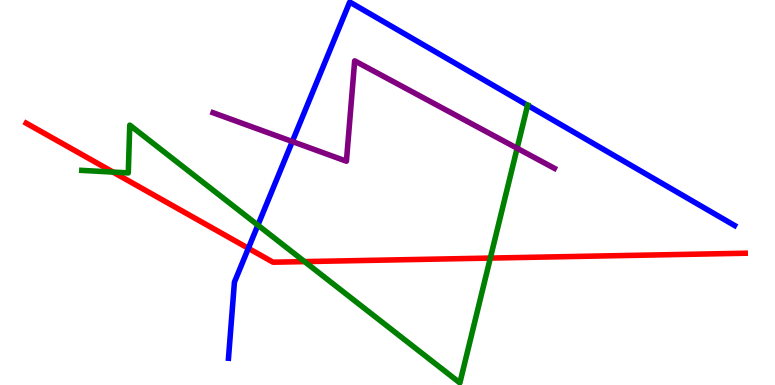[{'lines': ['blue', 'red'], 'intersections': [{'x': 3.2, 'y': 3.55}]}, {'lines': ['green', 'red'], 'intersections': [{'x': 1.46, 'y': 5.53}, {'x': 3.93, 'y': 3.21}, {'x': 6.33, 'y': 3.3}]}, {'lines': ['purple', 'red'], 'intersections': []}, {'lines': ['blue', 'green'], 'intersections': [{'x': 3.33, 'y': 4.15}, {'x': 6.81, 'y': 7.26}]}, {'lines': ['blue', 'purple'], 'intersections': [{'x': 3.77, 'y': 6.32}]}, {'lines': ['green', 'purple'], 'intersections': [{'x': 6.67, 'y': 6.15}]}]